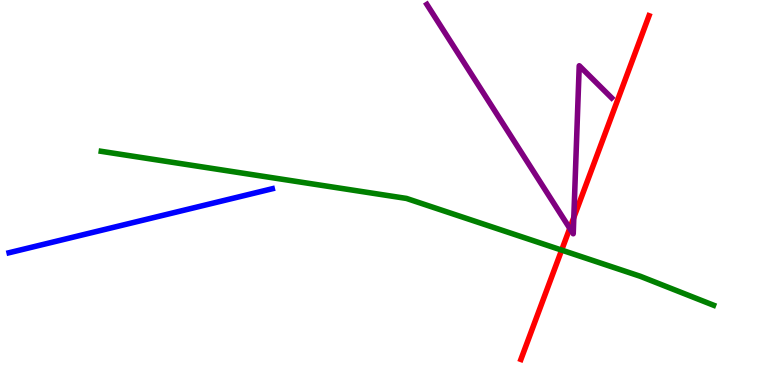[{'lines': ['blue', 'red'], 'intersections': []}, {'lines': ['green', 'red'], 'intersections': [{'x': 7.25, 'y': 3.5}]}, {'lines': ['purple', 'red'], 'intersections': [{'x': 7.35, 'y': 4.07}, {'x': 7.4, 'y': 4.35}]}, {'lines': ['blue', 'green'], 'intersections': []}, {'lines': ['blue', 'purple'], 'intersections': []}, {'lines': ['green', 'purple'], 'intersections': []}]